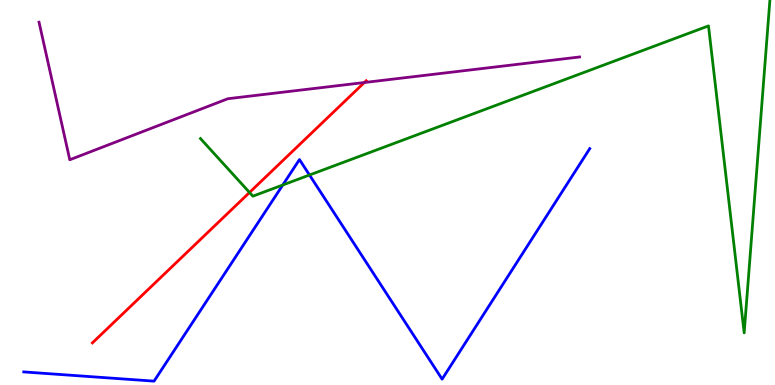[{'lines': ['blue', 'red'], 'intersections': []}, {'lines': ['green', 'red'], 'intersections': [{'x': 3.22, 'y': 5.0}]}, {'lines': ['purple', 'red'], 'intersections': [{'x': 4.7, 'y': 7.86}]}, {'lines': ['blue', 'green'], 'intersections': [{'x': 3.65, 'y': 5.2}, {'x': 3.99, 'y': 5.45}]}, {'lines': ['blue', 'purple'], 'intersections': []}, {'lines': ['green', 'purple'], 'intersections': []}]